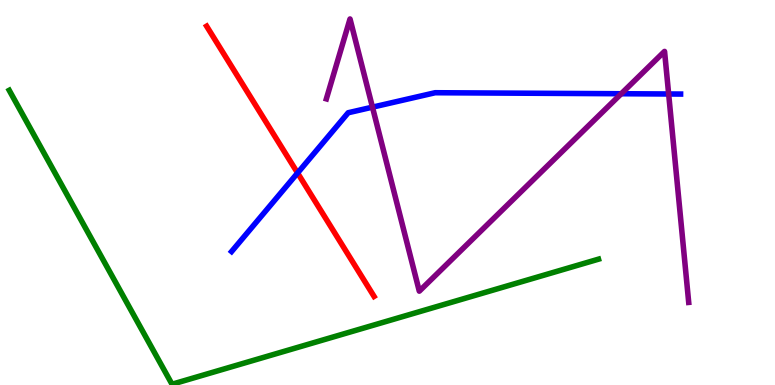[{'lines': ['blue', 'red'], 'intersections': [{'x': 3.84, 'y': 5.51}]}, {'lines': ['green', 'red'], 'intersections': []}, {'lines': ['purple', 'red'], 'intersections': []}, {'lines': ['blue', 'green'], 'intersections': []}, {'lines': ['blue', 'purple'], 'intersections': [{'x': 4.81, 'y': 7.22}, {'x': 8.02, 'y': 7.57}, {'x': 8.63, 'y': 7.56}]}, {'lines': ['green', 'purple'], 'intersections': []}]